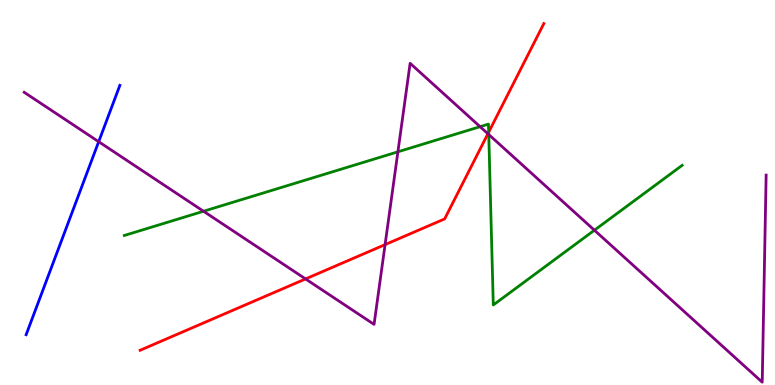[{'lines': ['blue', 'red'], 'intersections': []}, {'lines': ['green', 'red'], 'intersections': [{'x': 6.31, 'y': 6.57}]}, {'lines': ['purple', 'red'], 'intersections': [{'x': 3.94, 'y': 2.76}, {'x': 4.97, 'y': 3.65}, {'x': 6.3, 'y': 6.53}]}, {'lines': ['blue', 'green'], 'intersections': []}, {'lines': ['blue', 'purple'], 'intersections': [{'x': 1.27, 'y': 6.32}]}, {'lines': ['green', 'purple'], 'intersections': [{'x': 2.63, 'y': 4.51}, {'x': 5.13, 'y': 6.06}, {'x': 6.19, 'y': 6.71}, {'x': 6.31, 'y': 6.51}, {'x': 7.67, 'y': 4.02}]}]